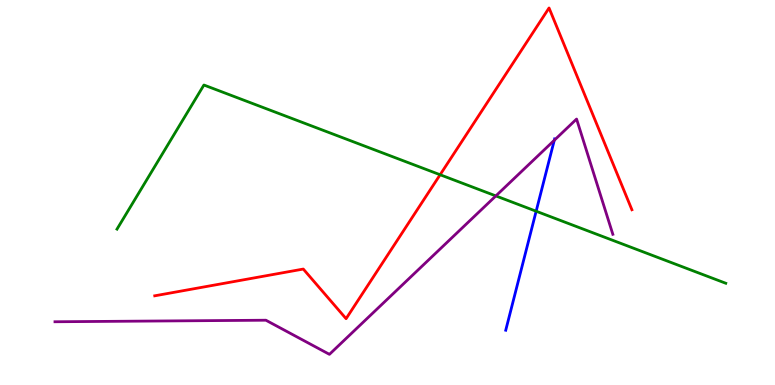[{'lines': ['blue', 'red'], 'intersections': []}, {'lines': ['green', 'red'], 'intersections': [{'x': 5.68, 'y': 5.46}]}, {'lines': ['purple', 'red'], 'intersections': []}, {'lines': ['blue', 'green'], 'intersections': [{'x': 6.92, 'y': 4.51}]}, {'lines': ['blue', 'purple'], 'intersections': [{'x': 7.15, 'y': 6.36}]}, {'lines': ['green', 'purple'], 'intersections': [{'x': 6.4, 'y': 4.91}]}]